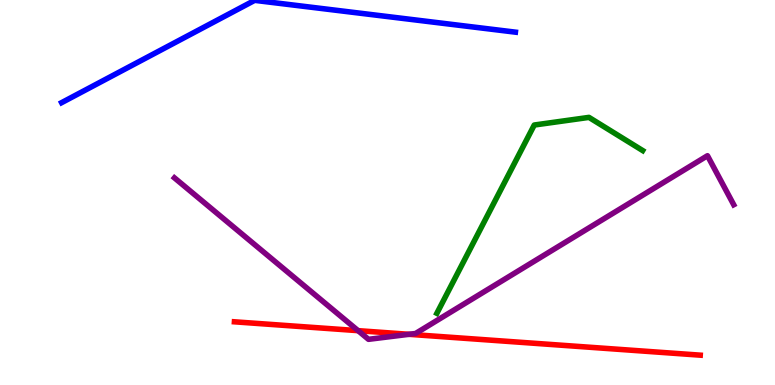[{'lines': ['blue', 'red'], 'intersections': []}, {'lines': ['green', 'red'], 'intersections': []}, {'lines': ['purple', 'red'], 'intersections': [{'x': 4.62, 'y': 1.41}, {'x': 5.28, 'y': 1.32}]}, {'lines': ['blue', 'green'], 'intersections': []}, {'lines': ['blue', 'purple'], 'intersections': []}, {'lines': ['green', 'purple'], 'intersections': []}]